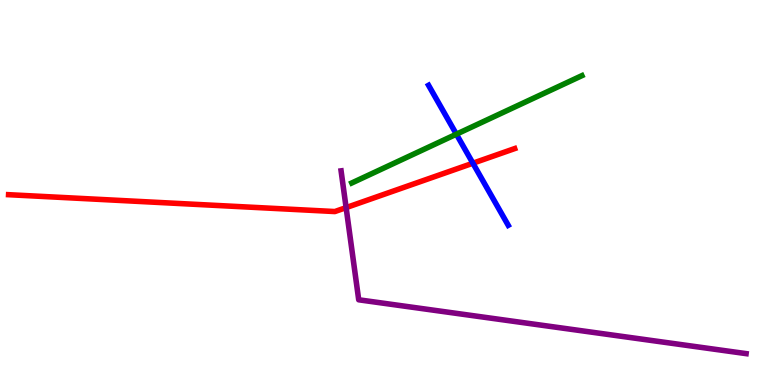[{'lines': ['blue', 'red'], 'intersections': [{'x': 6.1, 'y': 5.76}]}, {'lines': ['green', 'red'], 'intersections': []}, {'lines': ['purple', 'red'], 'intersections': [{'x': 4.47, 'y': 4.61}]}, {'lines': ['blue', 'green'], 'intersections': [{'x': 5.89, 'y': 6.51}]}, {'lines': ['blue', 'purple'], 'intersections': []}, {'lines': ['green', 'purple'], 'intersections': []}]